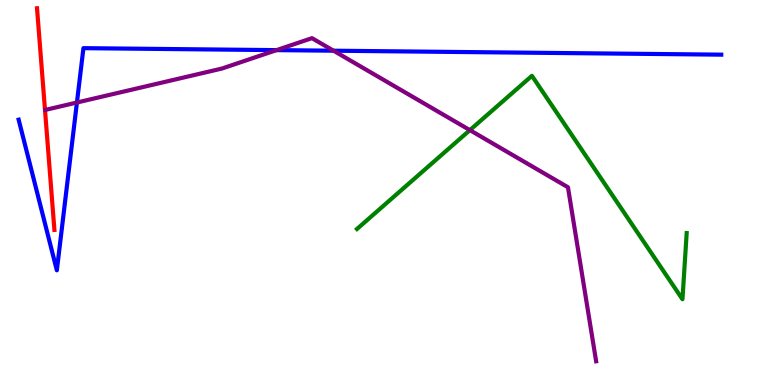[{'lines': ['blue', 'red'], 'intersections': []}, {'lines': ['green', 'red'], 'intersections': []}, {'lines': ['purple', 'red'], 'intersections': []}, {'lines': ['blue', 'green'], 'intersections': []}, {'lines': ['blue', 'purple'], 'intersections': [{'x': 0.993, 'y': 7.34}, {'x': 3.57, 'y': 8.7}, {'x': 4.3, 'y': 8.68}]}, {'lines': ['green', 'purple'], 'intersections': [{'x': 6.06, 'y': 6.62}]}]